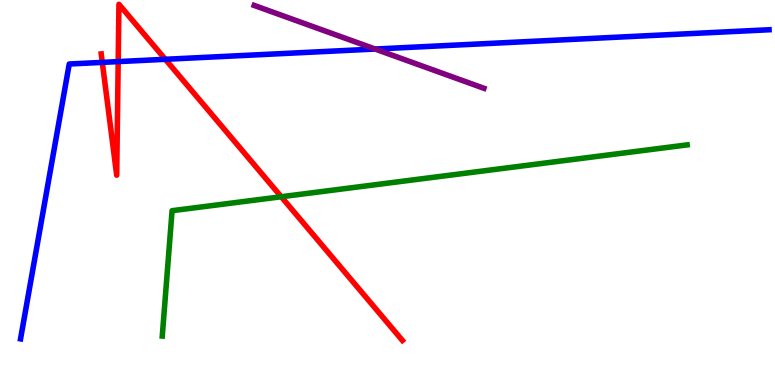[{'lines': ['blue', 'red'], 'intersections': [{'x': 1.32, 'y': 8.38}, {'x': 1.53, 'y': 8.4}, {'x': 2.13, 'y': 8.46}]}, {'lines': ['green', 'red'], 'intersections': [{'x': 3.63, 'y': 4.89}]}, {'lines': ['purple', 'red'], 'intersections': []}, {'lines': ['blue', 'green'], 'intersections': []}, {'lines': ['blue', 'purple'], 'intersections': [{'x': 4.84, 'y': 8.73}]}, {'lines': ['green', 'purple'], 'intersections': []}]